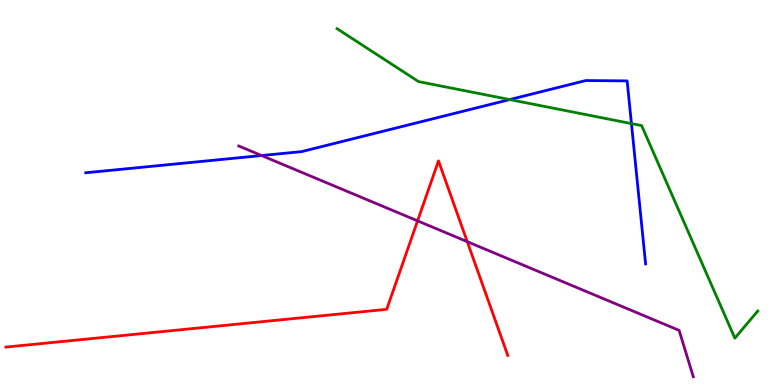[{'lines': ['blue', 'red'], 'intersections': []}, {'lines': ['green', 'red'], 'intersections': []}, {'lines': ['purple', 'red'], 'intersections': [{'x': 5.39, 'y': 4.26}, {'x': 6.03, 'y': 3.72}]}, {'lines': ['blue', 'green'], 'intersections': [{'x': 6.58, 'y': 7.41}, {'x': 8.15, 'y': 6.79}]}, {'lines': ['blue', 'purple'], 'intersections': [{'x': 3.38, 'y': 5.96}]}, {'lines': ['green', 'purple'], 'intersections': []}]